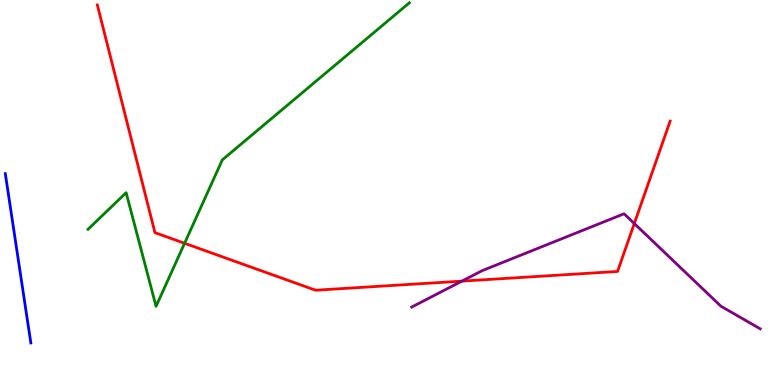[{'lines': ['blue', 'red'], 'intersections': []}, {'lines': ['green', 'red'], 'intersections': [{'x': 2.38, 'y': 3.68}]}, {'lines': ['purple', 'red'], 'intersections': [{'x': 5.96, 'y': 2.7}, {'x': 8.18, 'y': 4.19}]}, {'lines': ['blue', 'green'], 'intersections': []}, {'lines': ['blue', 'purple'], 'intersections': []}, {'lines': ['green', 'purple'], 'intersections': []}]